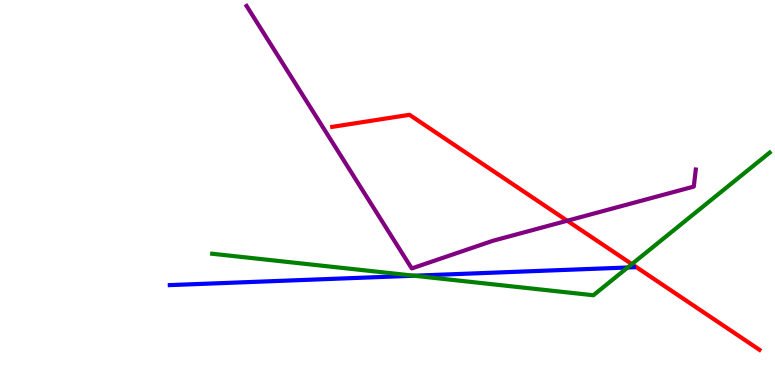[{'lines': ['blue', 'red'], 'intersections': []}, {'lines': ['green', 'red'], 'intersections': [{'x': 8.15, 'y': 3.14}]}, {'lines': ['purple', 'red'], 'intersections': [{'x': 7.32, 'y': 4.27}]}, {'lines': ['blue', 'green'], 'intersections': [{'x': 5.34, 'y': 2.84}, {'x': 8.1, 'y': 3.05}]}, {'lines': ['blue', 'purple'], 'intersections': []}, {'lines': ['green', 'purple'], 'intersections': []}]